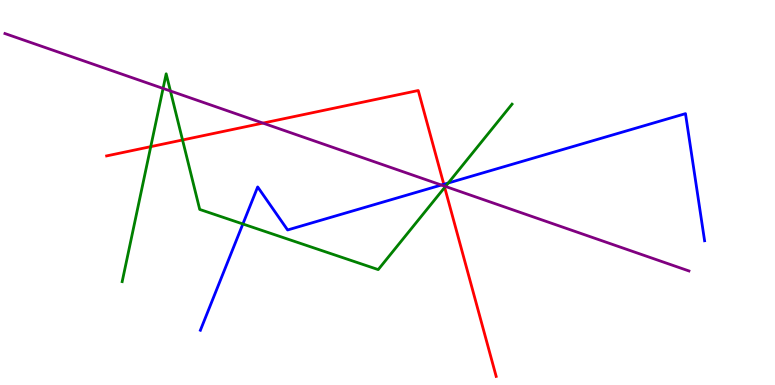[{'lines': ['blue', 'red'], 'intersections': [{'x': 5.73, 'y': 5.21}]}, {'lines': ['green', 'red'], 'intersections': [{'x': 1.95, 'y': 6.19}, {'x': 2.36, 'y': 6.36}, {'x': 5.74, 'y': 5.13}]}, {'lines': ['purple', 'red'], 'intersections': [{'x': 3.39, 'y': 6.8}, {'x': 5.73, 'y': 5.17}]}, {'lines': ['blue', 'green'], 'intersections': [{'x': 3.13, 'y': 4.18}, {'x': 5.78, 'y': 5.25}]}, {'lines': ['blue', 'purple'], 'intersections': [{'x': 5.69, 'y': 5.19}]}, {'lines': ['green', 'purple'], 'intersections': [{'x': 2.1, 'y': 7.7}, {'x': 2.2, 'y': 7.64}, {'x': 5.75, 'y': 5.16}]}]